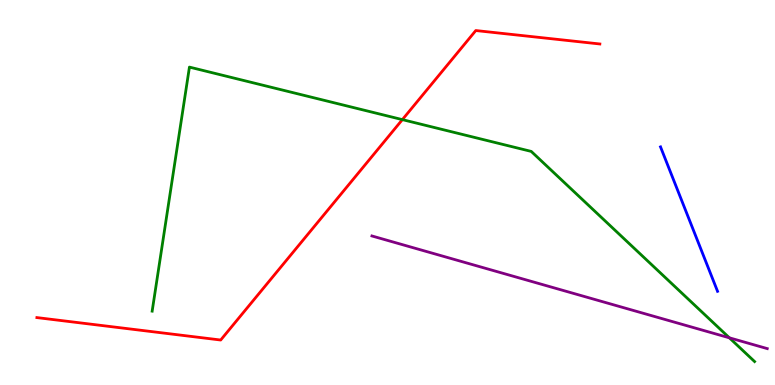[{'lines': ['blue', 'red'], 'intersections': []}, {'lines': ['green', 'red'], 'intersections': [{'x': 5.19, 'y': 6.89}]}, {'lines': ['purple', 'red'], 'intersections': []}, {'lines': ['blue', 'green'], 'intersections': []}, {'lines': ['blue', 'purple'], 'intersections': []}, {'lines': ['green', 'purple'], 'intersections': [{'x': 9.41, 'y': 1.23}]}]